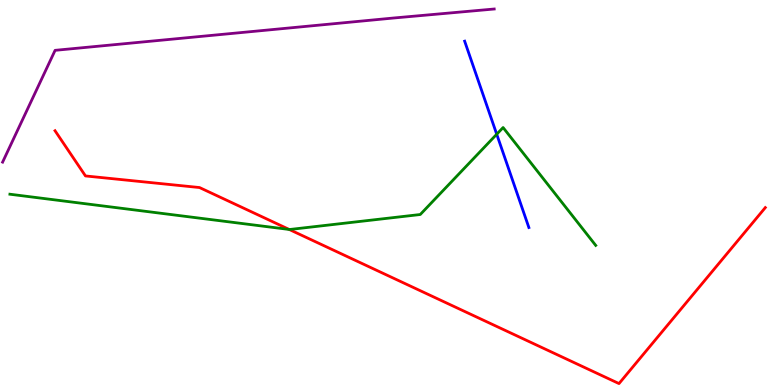[{'lines': ['blue', 'red'], 'intersections': []}, {'lines': ['green', 'red'], 'intersections': [{'x': 3.73, 'y': 4.04}]}, {'lines': ['purple', 'red'], 'intersections': []}, {'lines': ['blue', 'green'], 'intersections': [{'x': 6.41, 'y': 6.51}]}, {'lines': ['blue', 'purple'], 'intersections': []}, {'lines': ['green', 'purple'], 'intersections': []}]